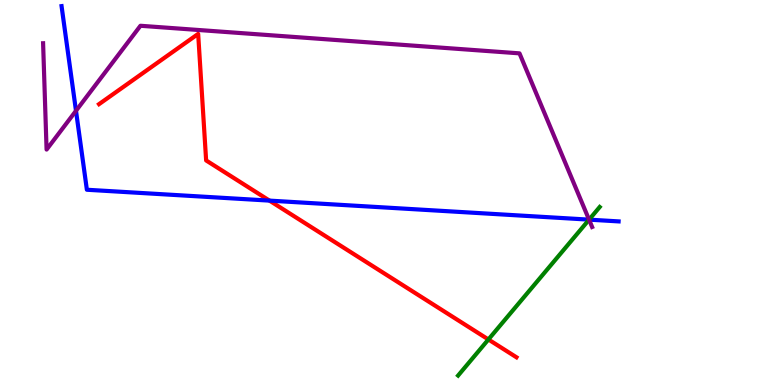[{'lines': ['blue', 'red'], 'intersections': [{'x': 3.48, 'y': 4.79}]}, {'lines': ['green', 'red'], 'intersections': [{'x': 6.3, 'y': 1.18}]}, {'lines': ['purple', 'red'], 'intersections': []}, {'lines': ['blue', 'green'], 'intersections': [{'x': 7.6, 'y': 4.3}]}, {'lines': ['blue', 'purple'], 'intersections': [{'x': 0.981, 'y': 7.12}, {'x': 7.6, 'y': 4.3}]}, {'lines': ['green', 'purple'], 'intersections': [{'x': 7.6, 'y': 4.29}]}]